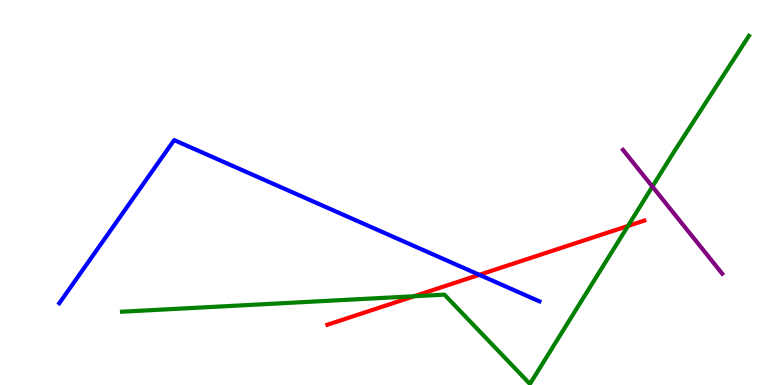[{'lines': ['blue', 'red'], 'intersections': [{'x': 6.18, 'y': 2.86}]}, {'lines': ['green', 'red'], 'intersections': [{'x': 5.34, 'y': 2.31}, {'x': 8.1, 'y': 4.13}]}, {'lines': ['purple', 'red'], 'intersections': []}, {'lines': ['blue', 'green'], 'intersections': []}, {'lines': ['blue', 'purple'], 'intersections': []}, {'lines': ['green', 'purple'], 'intersections': [{'x': 8.42, 'y': 5.15}]}]